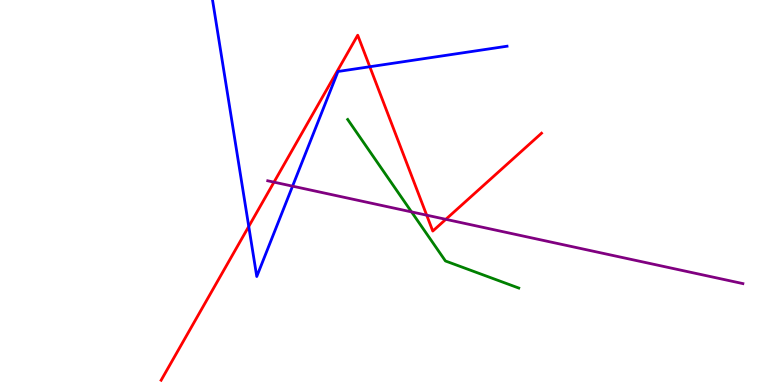[{'lines': ['blue', 'red'], 'intersections': [{'x': 3.21, 'y': 4.12}, {'x': 4.77, 'y': 8.27}]}, {'lines': ['green', 'red'], 'intersections': []}, {'lines': ['purple', 'red'], 'intersections': [{'x': 3.54, 'y': 5.27}, {'x': 5.51, 'y': 4.41}, {'x': 5.75, 'y': 4.3}]}, {'lines': ['blue', 'green'], 'intersections': []}, {'lines': ['blue', 'purple'], 'intersections': [{'x': 3.77, 'y': 5.16}]}, {'lines': ['green', 'purple'], 'intersections': [{'x': 5.31, 'y': 4.5}]}]